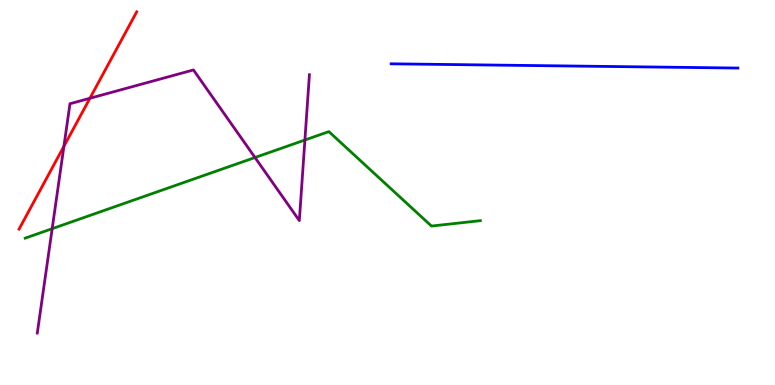[{'lines': ['blue', 'red'], 'intersections': []}, {'lines': ['green', 'red'], 'intersections': []}, {'lines': ['purple', 'red'], 'intersections': [{'x': 0.825, 'y': 6.2}, {'x': 1.16, 'y': 7.45}]}, {'lines': ['blue', 'green'], 'intersections': []}, {'lines': ['blue', 'purple'], 'intersections': []}, {'lines': ['green', 'purple'], 'intersections': [{'x': 0.673, 'y': 4.06}, {'x': 3.29, 'y': 5.91}, {'x': 3.93, 'y': 6.36}]}]